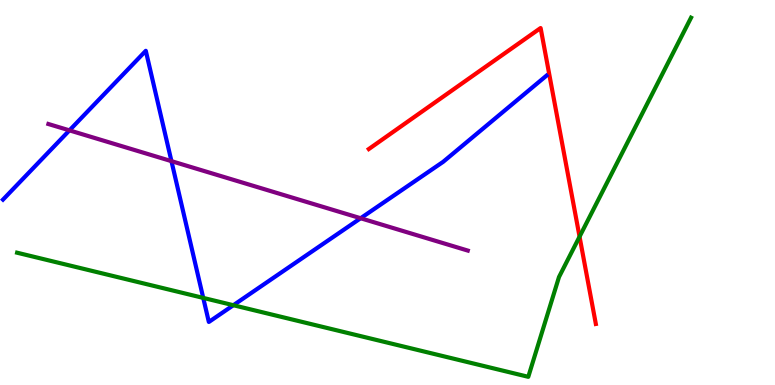[{'lines': ['blue', 'red'], 'intersections': []}, {'lines': ['green', 'red'], 'intersections': [{'x': 7.48, 'y': 3.85}]}, {'lines': ['purple', 'red'], 'intersections': []}, {'lines': ['blue', 'green'], 'intersections': [{'x': 2.62, 'y': 2.26}, {'x': 3.01, 'y': 2.07}]}, {'lines': ['blue', 'purple'], 'intersections': [{'x': 0.896, 'y': 6.61}, {'x': 2.21, 'y': 5.81}, {'x': 4.65, 'y': 4.33}]}, {'lines': ['green', 'purple'], 'intersections': []}]